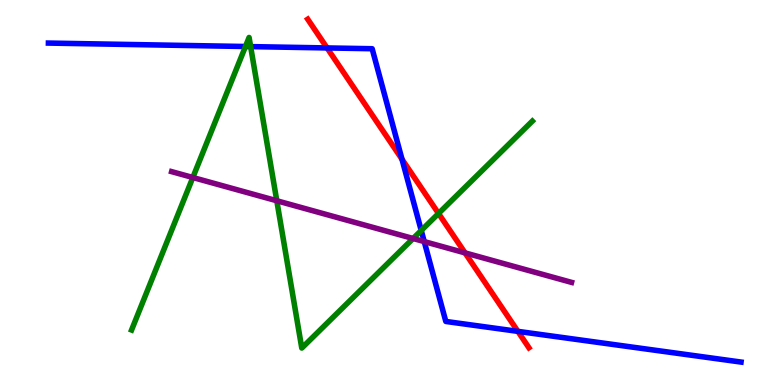[{'lines': ['blue', 'red'], 'intersections': [{'x': 4.22, 'y': 8.75}, {'x': 5.19, 'y': 5.86}, {'x': 6.68, 'y': 1.39}]}, {'lines': ['green', 'red'], 'intersections': [{'x': 5.66, 'y': 4.46}]}, {'lines': ['purple', 'red'], 'intersections': [{'x': 6.0, 'y': 3.43}]}, {'lines': ['blue', 'green'], 'intersections': [{'x': 3.17, 'y': 8.79}, {'x': 3.23, 'y': 8.79}, {'x': 5.44, 'y': 4.01}]}, {'lines': ['blue', 'purple'], 'intersections': [{'x': 5.47, 'y': 3.73}]}, {'lines': ['green', 'purple'], 'intersections': [{'x': 2.49, 'y': 5.39}, {'x': 3.57, 'y': 4.79}, {'x': 5.33, 'y': 3.81}]}]